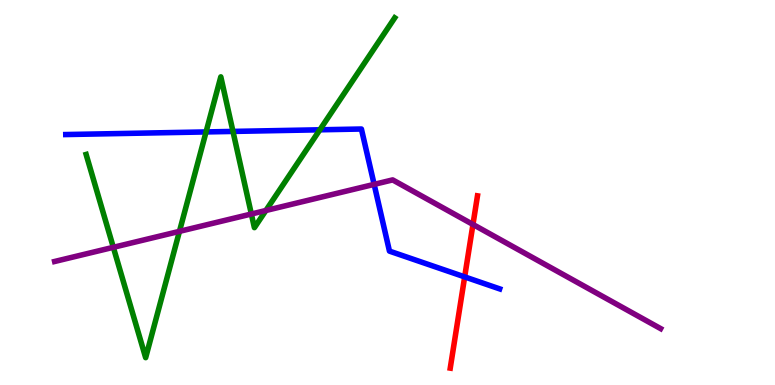[{'lines': ['blue', 'red'], 'intersections': [{'x': 6.0, 'y': 2.81}]}, {'lines': ['green', 'red'], 'intersections': []}, {'lines': ['purple', 'red'], 'intersections': [{'x': 6.1, 'y': 4.17}]}, {'lines': ['blue', 'green'], 'intersections': [{'x': 2.66, 'y': 6.57}, {'x': 3.01, 'y': 6.59}, {'x': 4.13, 'y': 6.63}]}, {'lines': ['blue', 'purple'], 'intersections': [{'x': 4.83, 'y': 5.21}]}, {'lines': ['green', 'purple'], 'intersections': [{'x': 1.46, 'y': 3.58}, {'x': 2.32, 'y': 3.99}, {'x': 3.24, 'y': 4.44}, {'x': 3.43, 'y': 4.53}]}]